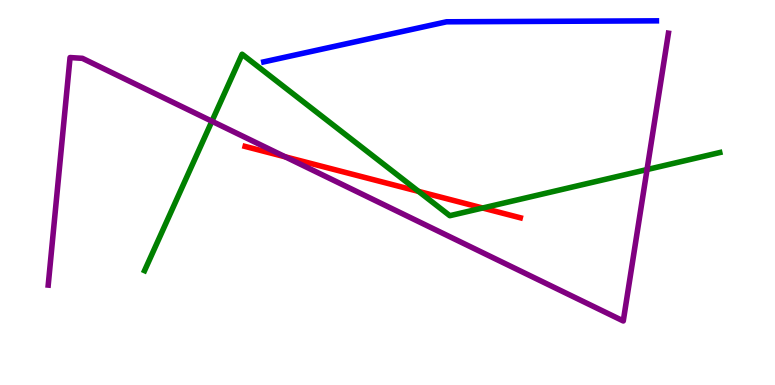[{'lines': ['blue', 'red'], 'intersections': []}, {'lines': ['green', 'red'], 'intersections': [{'x': 5.4, 'y': 5.03}, {'x': 6.23, 'y': 4.6}]}, {'lines': ['purple', 'red'], 'intersections': [{'x': 3.68, 'y': 5.93}]}, {'lines': ['blue', 'green'], 'intersections': []}, {'lines': ['blue', 'purple'], 'intersections': []}, {'lines': ['green', 'purple'], 'intersections': [{'x': 2.73, 'y': 6.85}, {'x': 8.35, 'y': 5.6}]}]